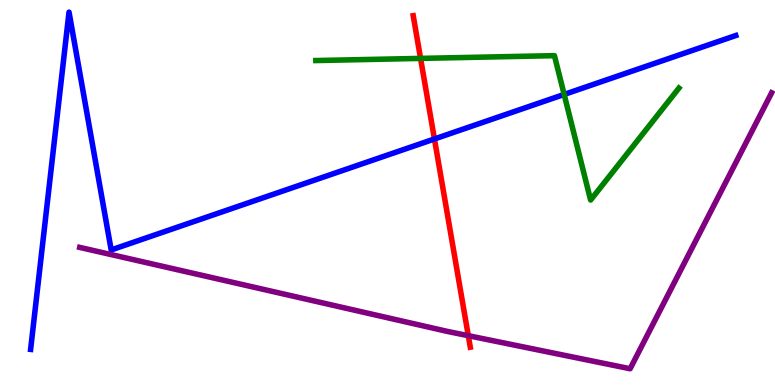[{'lines': ['blue', 'red'], 'intersections': [{'x': 5.61, 'y': 6.39}]}, {'lines': ['green', 'red'], 'intersections': [{'x': 5.43, 'y': 8.48}]}, {'lines': ['purple', 'red'], 'intersections': [{'x': 6.04, 'y': 1.28}]}, {'lines': ['blue', 'green'], 'intersections': [{'x': 7.28, 'y': 7.55}]}, {'lines': ['blue', 'purple'], 'intersections': []}, {'lines': ['green', 'purple'], 'intersections': []}]